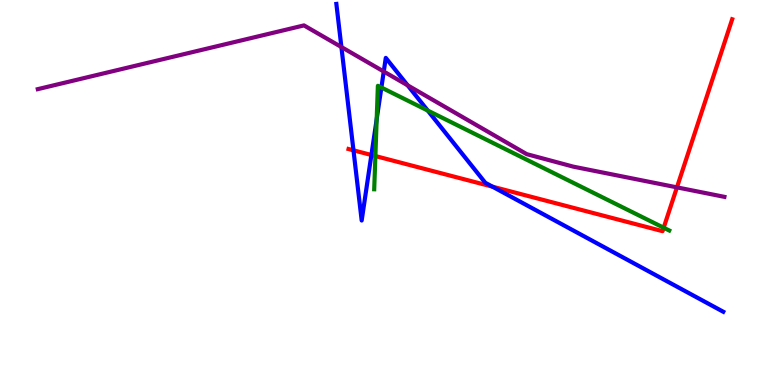[{'lines': ['blue', 'red'], 'intersections': [{'x': 4.56, 'y': 6.1}, {'x': 4.79, 'y': 5.97}, {'x': 6.35, 'y': 5.15}]}, {'lines': ['green', 'red'], 'intersections': [{'x': 4.84, 'y': 5.95}, {'x': 8.56, 'y': 4.09}]}, {'lines': ['purple', 'red'], 'intersections': [{'x': 8.73, 'y': 5.13}]}, {'lines': ['blue', 'green'], 'intersections': [{'x': 4.86, 'y': 6.9}, {'x': 4.92, 'y': 7.73}, {'x': 5.52, 'y': 7.13}]}, {'lines': ['blue', 'purple'], 'intersections': [{'x': 4.41, 'y': 8.78}, {'x': 4.95, 'y': 8.14}, {'x': 5.26, 'y': 7.78}]}, {'lines': ['green', 'purple'], 'intersections': []}]